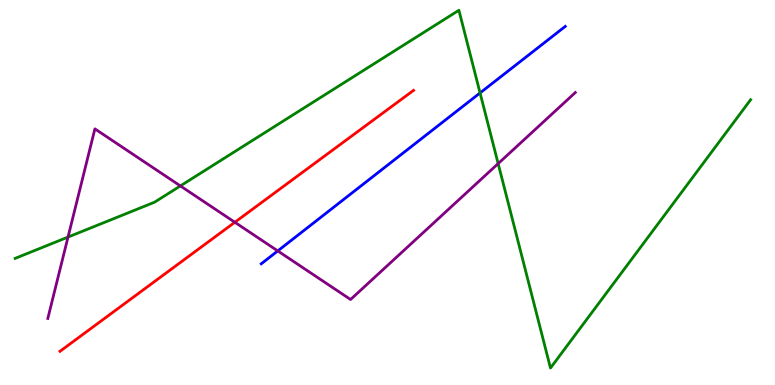[{'lines': ['blue', 'red'], 'intersections': []}, {'lines': ['green', 'red'], 'intersections': []}, {'lines': ['purple', 'red'], 'intersections': [{'x': 3.03, 'y': 4.23}]}, {'lines': ['blue', 'green'], 'intersections': [{'x': 6.19, 'y': 7.59}]}, {'lines': ['blue', 'purple'], 'intersections': [{'x': 3.58, 'y': 3.48}]}, {'lines': ['green', 'purple'], 'intersections': [{'x': 0.878, 'y': 3.84}, {'x': 2.33, 'y': 5.17}, {'x': 6.43, 'y': 5.75}]}]